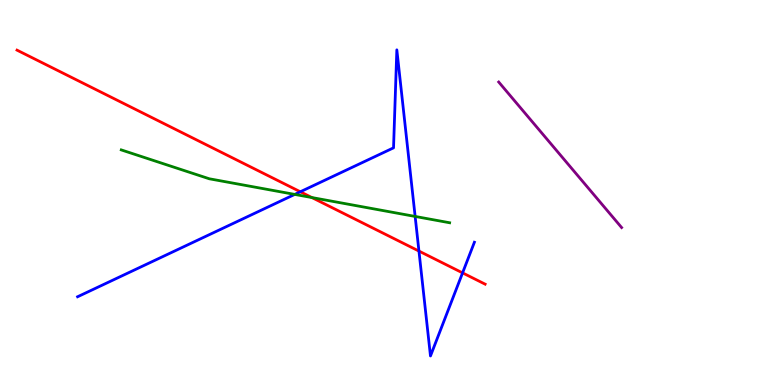[{'lines': ['blue', 'red'], 'intersections': [{'x': 3.88, 'y': 5.02}, {'x': 5.41, 'y': 3.48}, {'x': 5.97, 'y': 2.91}]}, {'lines': ['green', 'red'], 'intersections': [{'x': 4.02, 'y': 4.87}]}, {'lines': ['purple', 'red'], 'intersections': []}, {'lines': ['blue', 'green'], 'intersections': [{'x': 3.8, 'y': 4.95}, {'x': 5.36, 'y': 4.38}]}, {'lines': ['blue', 'purple'], 'intersections': []}, {'lines': ['green', 'purple'], 'intersections': []}]